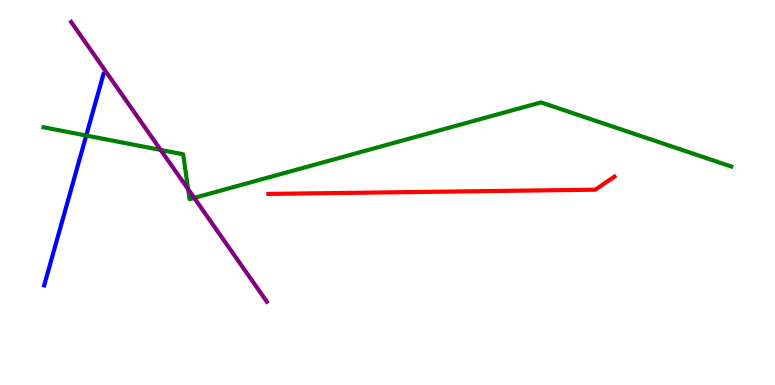[{'lines': ['blue', 'red'], 'intersections': []}, {'lines': ['green', 'red'], 'intersections': []}, {'lines': ['purple', 'red'], 'intersections': []}, {'lines': ['blue', 'green'], 'intersections': [{'x': 1.11, 'y': 6.48}]}, {'lines': ['blue', 'purple'], 'intersections': []}, {'lines': ['green', 'purple'], 'intersections': [{'x': 2.07, 'y': 6.11}, {'x': 2.43, 'y': 5.09}, {'x': 2.51, 'y': 4.86}]}]